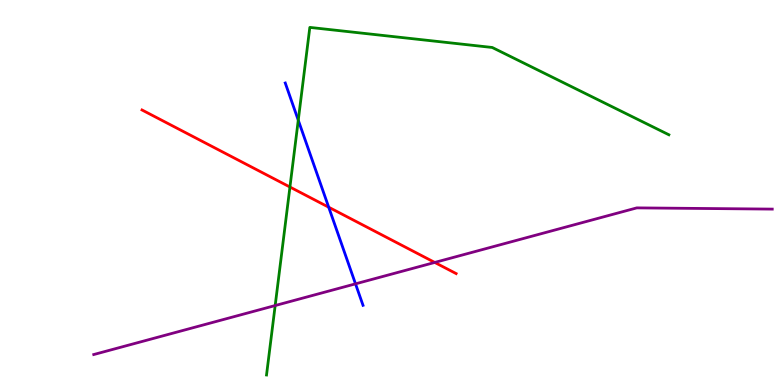[{'lines': ['blue', 'red'], 'intersections': [{'x': 4.24, 'y': 4.62}]}, {'lines': ['green', 'red'], 'intersections': [{'x': 3.74, 'y': 5.14}]}, {'lines': ['purple', 'red'], 'intersections': [{'x': 5.61, 'y': 3.18}]}, {'lines': ['blue', 'green'], 'intersections': [{'x': 3.85, 'y': 6.88}]}, {'lines': ['blue', 'purple'], 'intersections': [{'x': 4.59, 'y': 2.63}]}, {'lines': ['green', 'purple'], 'intersections': [{'x': 3.55, 'y': 2.06}]}]